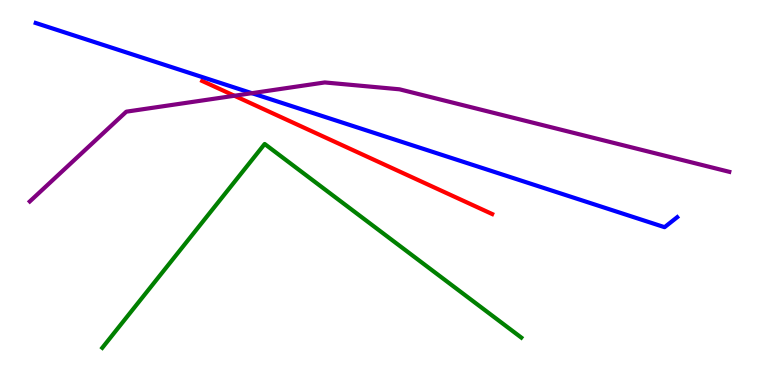[{'lines': ['blue', 'red'], 'intersections': []}, {'lines': ['green', 'red'], 'intersections': []}, {'lines': ['purple', 'red'], 'intersections': [{'x': 3.02, 'y': 7.51}]}, {'lines': ['blue', 'green'], 'intersections': []}, {'lines': ['blue', 'purple'], 'intersections': [{'x': 3.25, 'y': 7.58}]}, {'lines': ['green', 'purple'], 'intersections': []}]